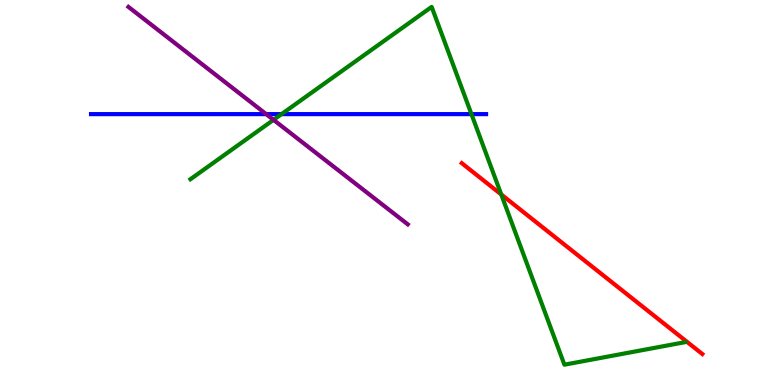[{'lines': ['blue', 'red'], 'intersections': []}, {'lines': ['green', 'red'], 'intersections': [{'x': 6.47, 'y': 4.95}]}, {'lines': ['purple', 'red'], 'intersections': []}, {'lines': ['blue', 'green'], 'intersections': [{'x': 3.63, 'y': 7.04}, {'x': 6.08, 'y': 7.04}]}, {'lines': ['blue', 'purple'], 'intersections': [{'x': 3.43, 'y': 7.04}]}, {'lines': ['green', 'purple'], 'intersections': [{'x': 3.53, 'y': 6.89}]}]